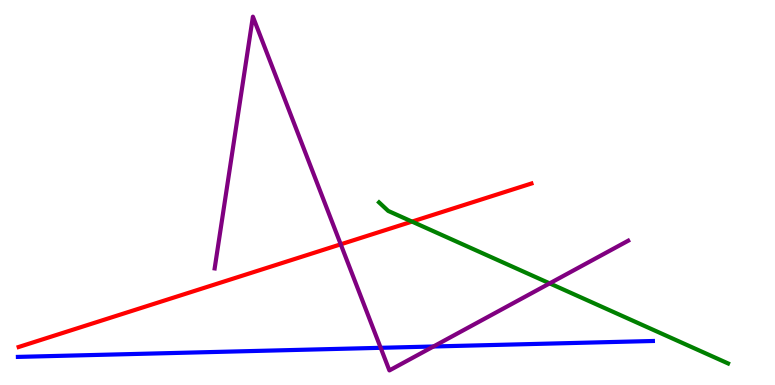[{'lines': ['blue', 'red'], 'intersections': []}, {'lines': ['green', 'red'], 'intersections': [{'x': 5.32, 'y': 4.24}]}, {'lines': ['purple', 'red'], 'intersections': [{'x': 4.4, 'y': 3.65}]}, {'lines': ['blue', 'green'], 'intersections': []}, {'lines': ['blue', 'purple'], 'intersections': [{'x': 4.91, 'y': 0.966}, {'x': 5.59, 'y': 1.0}]}, {'lines': ['green', 'purple'], 'intersections': [{'x': 7.09, 'y': 2.64}]}]